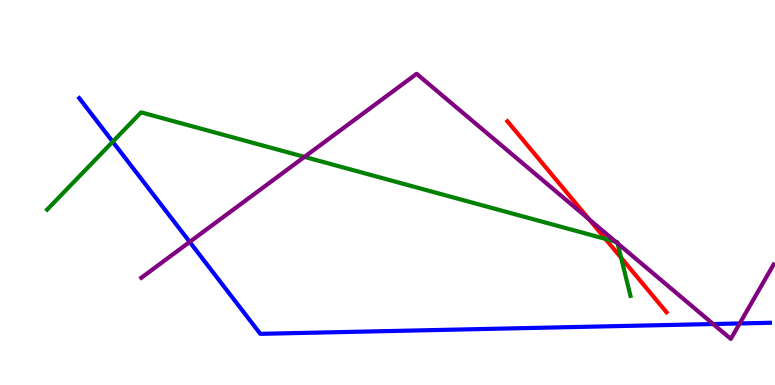[{'lines': ['blue', 'red'], 'intersections': []}, {'lines': ['green', 'red'], 'intersections': [{'x': 7.81, 'y': 3.79}, {'x': 8.01, 'y': 3.31}]}, {'lines': ['purple', 'red'], 'intersections': [{'x': 7.6, 'y': 4.3}]}, {'lines': ['blue', 'green'], 'intersections': [{'x': 1.45, 'y': 6.32}]}, {'lines': ['blue', 'purple'], 'intersections': [{'x': 2.45, 'y': 3.72}, {'x': 9.2, 'y': 1.58}, {'x': 9.54, 'y': 1.6}]}, {'lines': ['green', 'purple'], 'intersections': [{'x': 3.93, 'y': 5.93}, {'x': 7.94, 'y': 3.72}, {'x': 7.97, 'y': 3.68}]}]